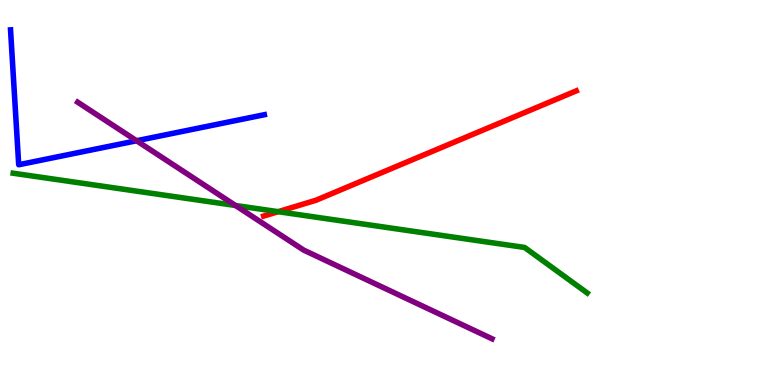[{'lines': ['blue', 'red'], 'intersections': []}, {'lines': ['green', 'red'], 'intersections': [{'x': 3.59, 'y': 4.5}]}, {'lines': ['purple', 'red'], 'intersections': []}, {'lines': ['blue', 'green'], 'intersections': []}, {'lines': ['blue', 'purple'], 'intersections': [{'x': 1.76, 'y': 6.34}]}, {'lines': ['green', 'purple'], 'intersections': [{'x': 3.04, 'y': 4.66}]}]